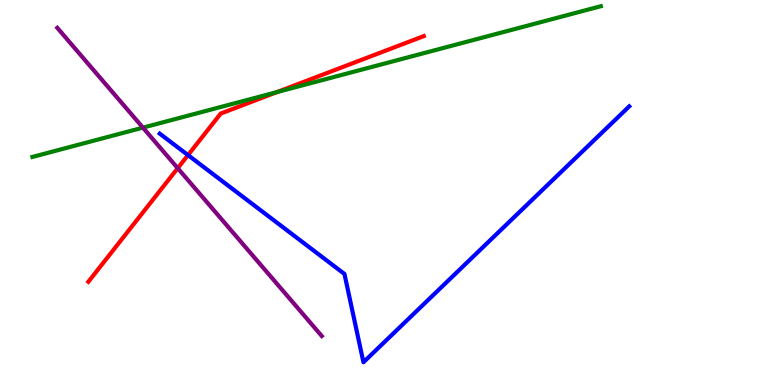[{'lines': ['blue', 'red'], 'intersections': [{'x': 2.43, 'y': 5.97}]}, {'lines': ['green', 'red'], 'intersections': [{'x': 3.57, 'y': 7.61}]}, {'lines': ['purple', 'red'], 'intersections': [{'x': 2.29, 'y': 5.63}]}, {'lines': ['blue', 'green'], 'intersections': []}, {'lines': ['blue', 'purple'], 'intersections': []}, {'lines': ['green', 'purple'], 'intersections': [{'x': 1.84, 'y': 6.68}]}]